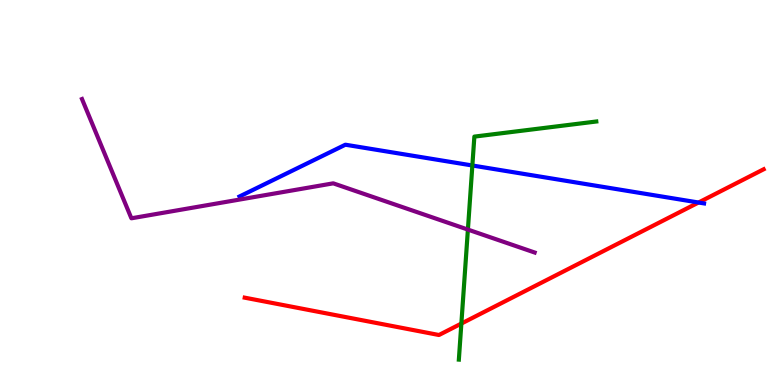[{'lines': ['blue', 'red'], 'intersections': [{'x': 9.01, 'y': 4.74}]}, {'lines': ['green', 'red'], 'intersections': [{'x': 5.95, 'y': 1.6}]}, {'lines': ['purple', 'red'], 'intersections': []}, {'lines': ['blue', 'green'], 'intersections': [{'x': 6.09, 'y': 5.7}]}, {'lines': ['blue', 'purple'], 'intersections': []}, {'lines': ['green', 'purple'], 'intersections': [{'x': 6.04, 'y': 4.04}]}]